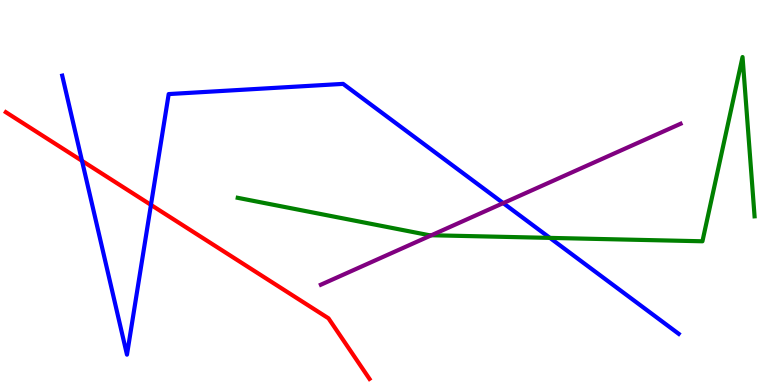[{'lines': ['blue', 'red'], 'intersections': [{'x': 1.06, 'y': 5.82}, {'x': 1.95, 'y': 4.68}]}, {'lines': ['green', 'red'], 'intersections': []}, {'lines': ['purple', 'red'], 'intersections': []}, {'lines': ['blue', 'green'], 'intersections': [{'x': 7.1, 'y': 3.82}]}, {'lines': ['blue', 'purple'], 'intersections': [{'x': 6.49, 'y': 4.72}]}, {'lines': ['green', 'purple'], 'intersections': [{'x': 5.57, 'y': 3.89}]}]